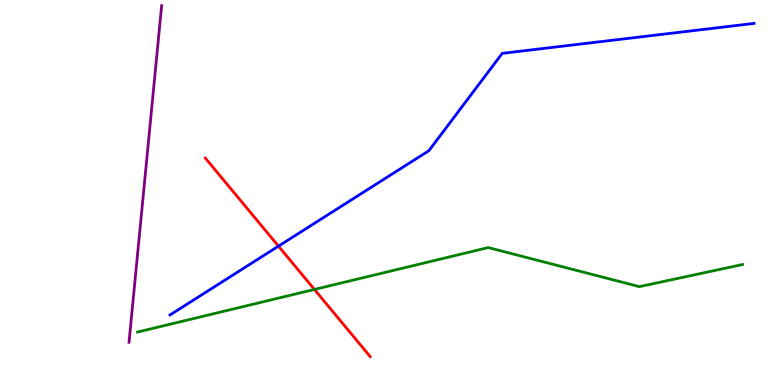[{'lines': ['blue', 'red'], 'intersections': [{'x': 3.59, 'y': 3.61}]}, {'lines': ['green', 'red'], 'intersections': [{'x': 4.06, 'y': 2.48}]}, {'lines': ['purple', 'red'], 'intersections': []}, {'lines': ['blue', 'green'], 'intersections': []}, {'lines': ['blue', 'purple'], 'intersections': []}, {'lines': ['green', 'purple'], 'intersections': []}]